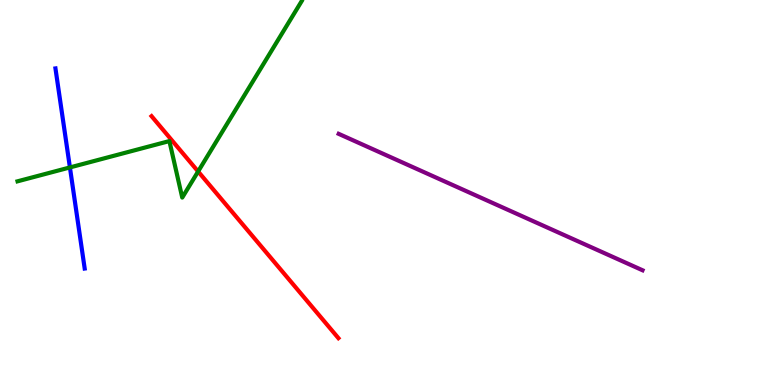[{'lines': ['blue', 'red'], 'intersections': []}, {'lines': ['green', 'red'], 'intersections': [{'x': 2.56, 'y': 5.55}]}, {'lines': ['purple', 'red'], 'intersections': []}, {'lines': ['blue', 'green'], 'intersections': [{'x': 0.902, 'y': 5.65}]}, {'lines': ['blue', 'purple'], 'intersections': []}, {'lines': ['green', 'purple'], 'intersections': []}]